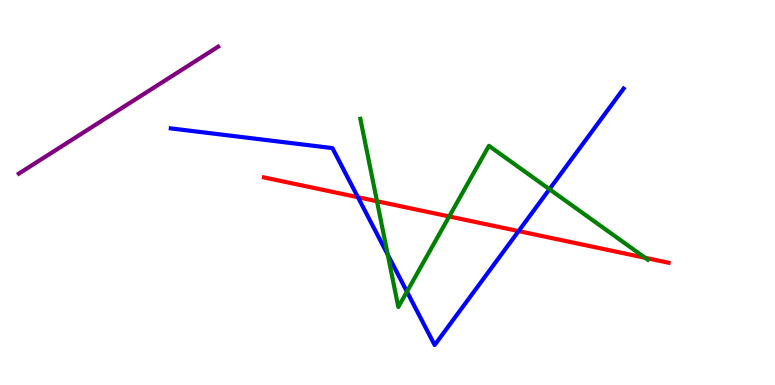[{'lines': ['blue', 'red'], 'intersections': [{'x': 4.62, 'y': 4.88}, {'x': 6.69, 'y': 4.0}]}, {'lines': ['green', 'red'], 'intersections': [{'x': 4.86, 'y': 4.77}, {'x': 5.8, 'y': 4.38}, {'x': 8.32, 'y': 3.3}]}, {'lines': ['purple', 'red'], 'intersections': []}, {'lines': ['blue', 'green'], 'intersections': [{'x': 5.0, 'y': 3.38}, {'x': 5.25, 'y': 2.42}, {'x': 7.09, 'y': 5.09}]}, {'lines': ['blue', 'purple'], 'intersections': []}, {'lines': ['green', 'purple'], 'intersections': []}]